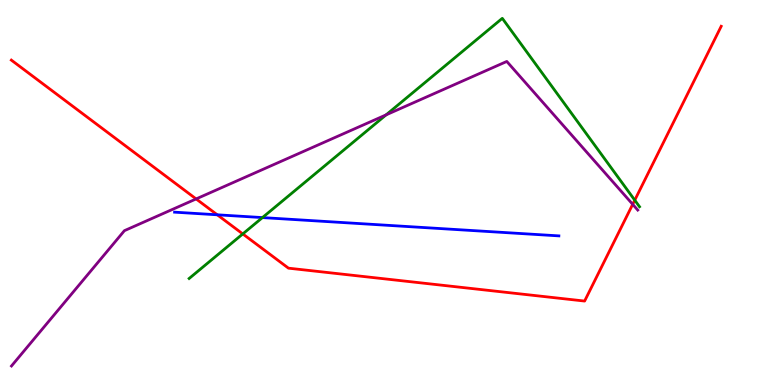[{'lines': ['blue', 'red'], 'intersections': [{'x': 2.8, 'y': 4.42}]}, {'lines': ['green', 'red'], 'intersections': [{'x': 3.13, 'y': 3.92}, {'x': 8.19, 'y': 4.8}]}, {'lines': ['purple', 'red'], 'intersections': [{'x': 2.53, 'y': 4.83}, {'x': 8.16, 'y': 4.69}]}, {'lines': ['blue', 'green'], 'intersections': [{'x': 3.39, 'y': 4.35}]}, {'lines': ['blue', 'purple'], 'intersections': []}, {'lines': ['green', 'purple'], 'intersections': [{'x': 4.98, 'y': 7.02}]}]